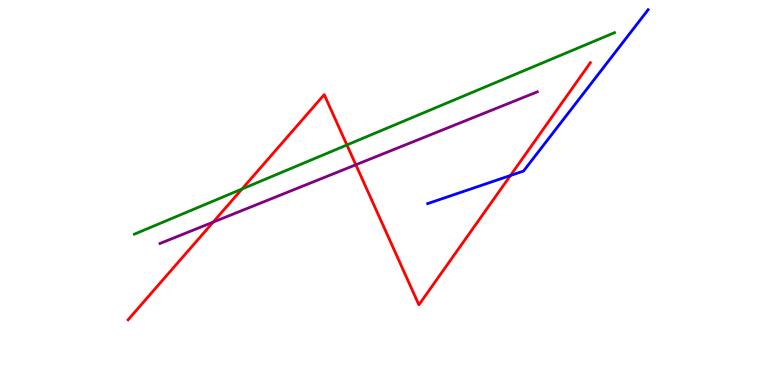[{'lines': ['blue', 'red'], 'intersections': [{'x': 6.59, 'y': 5.44}]}, {'lines': ['green', 'red'], 'intersections': [{'x': 3.12, 'y': 5.09}, {'x': 4.48, 'y': 6.23}]}, {'lines': ['purple', 'red'], 'intersections': [{'x': 2.75, 'y': 4.23}, {'x': 4.59, 'y': 5.72}]}, {'lines': ['blue', 'green'], 'intersections': []}, {'lines': ['blue', 'purple'], 'intersections': []}, {'lines': ['green', 'purple'], 'intersections': []}]